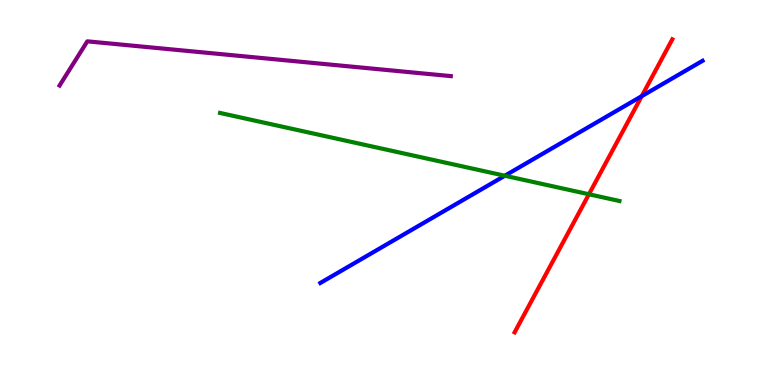[{'lines': ['blue', 'red'], 'intersections': [{'x': 8.28, 'y': 7.5}]}, {'lines': ['green', 'red'], 'intersections': [{'x': 7.6, 'y': 4.95}]}, {'lines': ['purple', 'red'], 'intersections': []}, {'lines': ['blue', 'green'], 'intersections': [{'x': 6.51, 'y': 5.44}]}, {'lines': ['blue', 'purple'], 'intersections': []}, {'lines': ['green', 'purple'], 'intersections': []}]